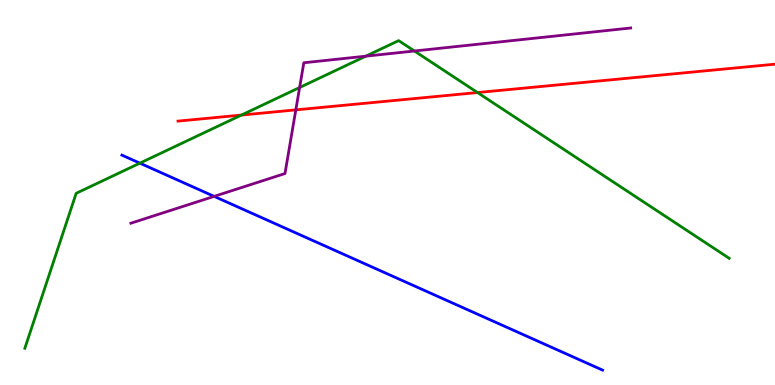[{'lines': ['blue', 'red'], 'intersections': []}, {'lines': ['green', 'red'], 'intersections': [{'x': 3.12, 'y': 7.01}, {'x': 6.16, 'y': 7.6}]}, {'lines': ['purple', 'red'], 'intersections': [{'x': 3.82, 'y': 7.15}]}, {'lines': ['blue', 'green'], 'intersections': [{'x': 1.8, 'y': 5.76}]}, {'lines': ['blue', 'purple'], 'intersections': [{'x': 2.76, 'y': 4.9}]}, {'lines': ['green', 'purple'], 'intersections': [{'x': 3.87, 'y': 7.73}, {'x': 4.72, 'y': 8.54}, {'x': 5.35, 'y': 8.68}]}]